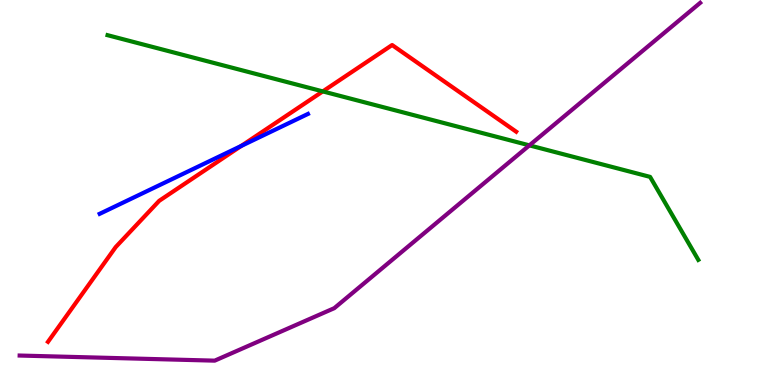[{'lines': ['blue', 'red'], 'intersections': [{'x': 3.11, 'y': 6.21}]}, {'lines': ['green', 'red'], 'intersections': [{'x': 4.17, 'y': 7.63}]}, {'lines': ['purple', 'red'], 'intersections': []}, {'lines': ['blue', 'green'], 'intersections': []}, {'lines': ['blue', 'purple'], 'intersections': []}, {'lines': ['green', 'purple'], 'intersections': [{'x': 6.83, 'y': 6.22}]}]